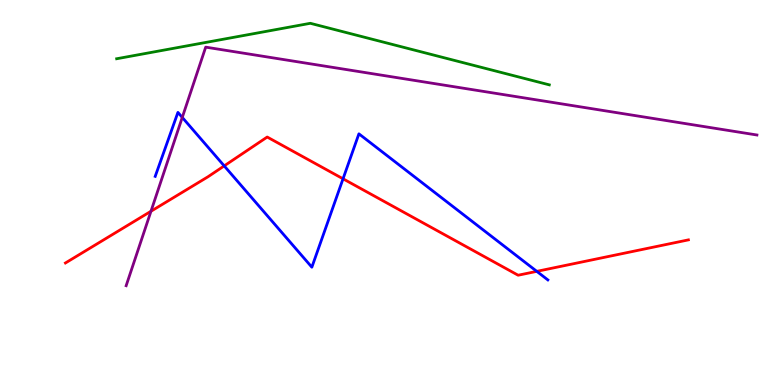[{'lines': ['blue', 'red'], 'intersections': [{'x': 2.89, 'y': 5.69}, {'x': 4.43, 'y': 5.36}, {'x': 6.93, 'y': 2.95}]}, {'lines': ['green', 'red'], 'intersections': []}, {'lines': ['purple', 'red'], 'intersections': [{'x': 1.95, 'y': 4.51}]}, {'lines': ['blue', 'green'], 'intersections': []}, {'lines': ['blue', 'purple'], 'intersections': [{'x': 2.35, 'y': 6.95}]}, {'lines': ['green', 'purple'], 'intersections': []}]